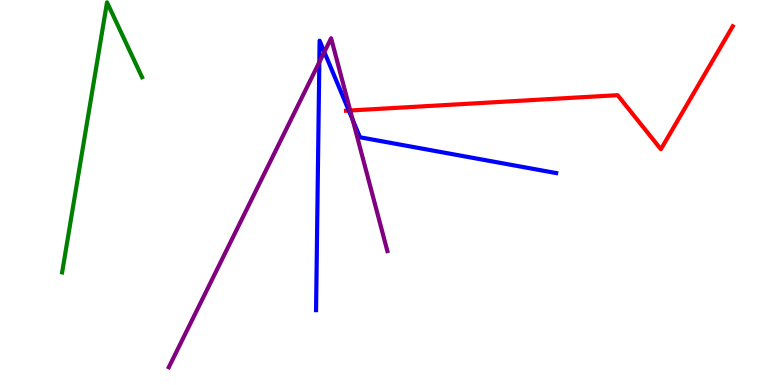[{'lines': ['blue', 'red'], 'intersections': [{'x': 4.5, 'y': 7.13}]}, {'lines': ['green', 'red'], 'intersections': []}, {'lines': ['purple', 'red'], 'intersections': [{'x': 4.52, 'y': 7.13}]}, {'lines': ['blue', 'green'], 'intersections': []}, {'lines': ['blue', 'purple'], 'intersections': [{'x': 4.12, 'y': 8.39}, {'x': 4.18, 'y': 8.65}, {'x': 4.55, 'y': 6.89}]}, {'lines': ['green', 'purple'], 'intersections': []}]